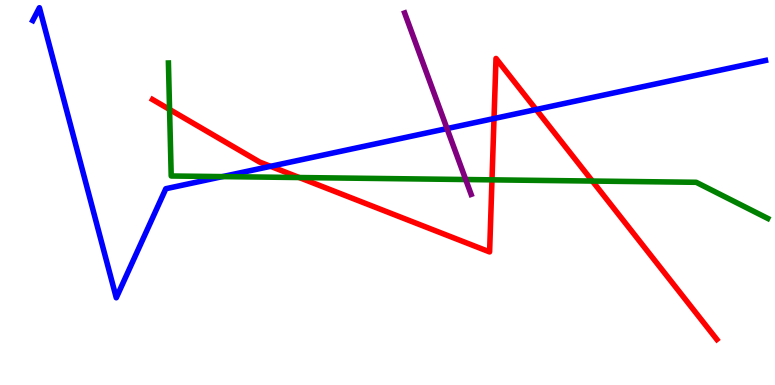[{'lines': ['blue', 'red'], 'intersections': [{'x': 3.49, 'y': 5.68}, {'x': 6.37, 'y': 6.92}, {'x': 6.92, 'y': 7.16}]}, {'lines': ['green', 'red'], 'intersections': [{'x': 2.19, 'y': 7.16}, {'x': 3.86, 'y': 5.39}, {'x': 6.35, 'y': 5.33}, {'x': 7.64, 'y': 5.3}]}, {'lines': ['purple', 'red'], 'intersections': []}, {'lines': ['blue', 'green'], 'intersections': [{'x': 2.87, 'y': 5.41}]}, {'lines': ['blue', 'purple'], 'intersections': [{'x': 5.77, 'y': 6.66}]}, {'lines': ['green', 'purple'], 'intersections': [{'x': 6.01, 'y': 5.34}]}]